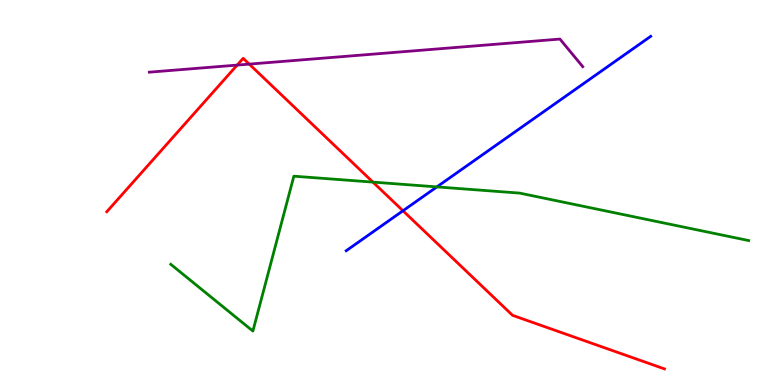[{'lines': ['blue', 'red'], 'intersections': [{'x': 5.2, 'y': 4.53}]}, {'lines': ['green', 'red'], 'intersections': [{'x': 4.81, 'y': 5.27}]}, {'lines': ['purple', 'red'], 'intersections': [{'x': 3.06, 'y': 8.31}, {'x': 3.22, 'y': 8.33}]}, {'lines': ['blue', 'green'], 'intersections': [{'x': 5.64, 'y': 5.15}]}, {'lines': ['blue', 'purple'], 'intersections': []}, {'lines': ['green', 'purple'], 'intersections': []}]